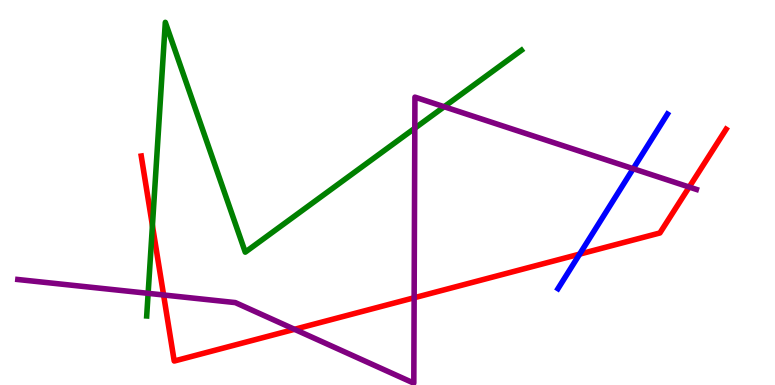[{'lines': ['blue', 'red'], 'intersections': [{'x': 7.48, 'y': 3.4}]}, {'lines': ['green', 'red'], 'intersections': [{'x': 1.97, 'y': 4.14}]}, {'lines': ['purple', 'red'], 'intersections': [{'x': 2.11, 'y': 2.34}, {'x': 3.8, 'y': 1.45}, {'x': 5.34, 'y': 2.27}, {'x': 8.89, 'y': 5.14}]}, {'lines': ['blue', 'green'], 'intersections': []}, {'lines': ['blue', 'purple'], 'intersections': [{'x': 8.17, 'y': 5.62}]}, {'lines': ['green', 'purple'], 'intersections': [{'x': 1.91, 'y': 2.38}, {'x': 5.35, 'y': 6.67}, {'x': 5.73, 'y': 7.23}]}]